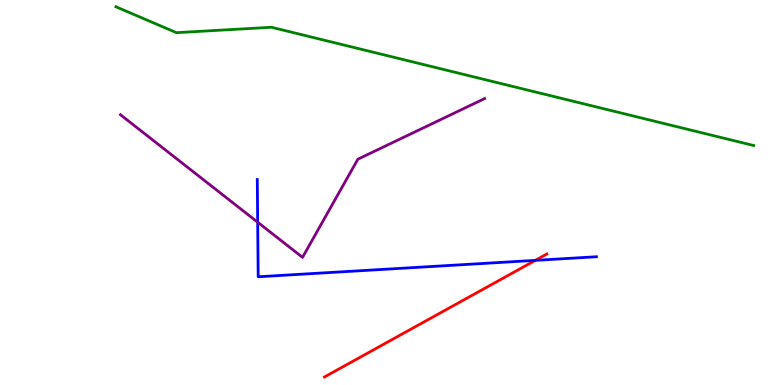[{'lines': ['blue', 'red'], 'intersections': [{'x': 6.91, 'y': 3.24}]}, {'lines': ['green', 'red'], 'intersections': []}, {'lines': ['purple', 'red'], 'intersections': []}, {'lines': ['blue', 'green'], 'intersections': []}, {'lines': ['blue', 'purple'], 'intersections': [{'x': 3.32, 'y': 4.23}]}, {'lines': ['green', 'purple'], 'intersections': []}]